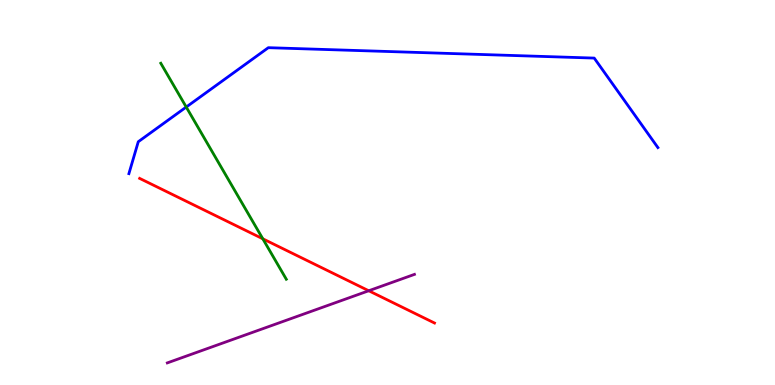[{'lines': ['blue', 'red'], 'intersections': []}, {'lines': ['green', 'red'], 'intersections': [{'x': 3.39, 'y': 3.8}]}, {'lines': ['purple', 'red'], 'intersections': [{'x': 4.76, 'y': 2.45}]}, {'lines': ['blue', 'green'], 'intersections': [{'x': 2.4, 'y': 7.22}]}, {'lines': ['blue', 'purple'], 'intersections': []}, {'lines': ['green', 'purple'], 'intersections': []}]